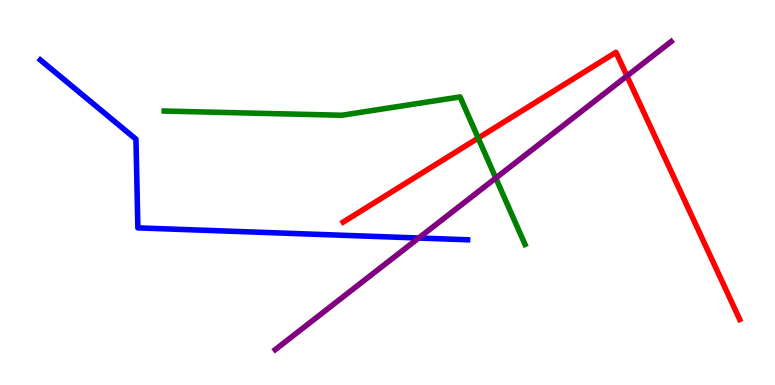[{'lines': ['blue', 'red'], 'intersections': []}, {'lines': ['green', 'red'], 'intersections': [{'x': 6.17, 'y': 6.41}]}, {'lines': ['purple', 'red'], 'intersections': [{'x': 8.09, 'y': 8.03}]}, {'lines': ['blue', 'green'], 'intersections': []}, {'lines': ['blue', 'purple'], 'intersections': [{'x': 5.4, 'y': 3.82}]}, {'lines': ['green', 'purple'], 'intersections': [{'x': 6.4, 'y': 5.38}]}]